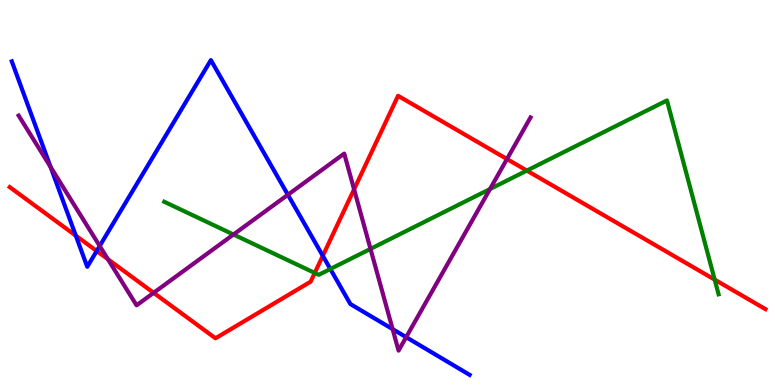[{'lines': ['blue', 'red'], 'intersections': [{'x': 0.978, 'y': 3.88}, {'x': 1.25, 'y': 3.48}, {'x': 4.17, 'y': 3.36}]}, {'lines': ['green', 'red'], 'intersections': [{'x': 4.06, 'y': 2.91}, {'x': 6.8, 'y': 5.57}, {'x': 9.22, 'y': 2.74}]}, {'lines': ['purple', 'red'], 'intersections': [{'x': 1.39, 'y': 3.27}, {'x': 1.98, 'y': 2.39}, {'x': 4.57, 'y': 5.08}, {'x': 6.54, 'y': 5.87}]}, {'lines': ['blue', 'green'], 'intersections': [{'x': 4.26, 'y': 3.01}]}, {'lines': ['blue', 'purple'], 'intersections': [{'x': 0.653, 'y': 5.66}, {'x': 1.29, 'y': 3.61}, {'x': 3.71, 'y': 4.94}, {'x': 5.07, 'y': 1.45}, {'x': 5.24, 'y': 1.24}]}, {'lines': ['green', 'purple'], 'intersections': [{'x': 3.01, 'y': 3.91}, {'x': 4.78, 'y': 3.54}, {'x': 6.32, 'y': 5.09}]}]